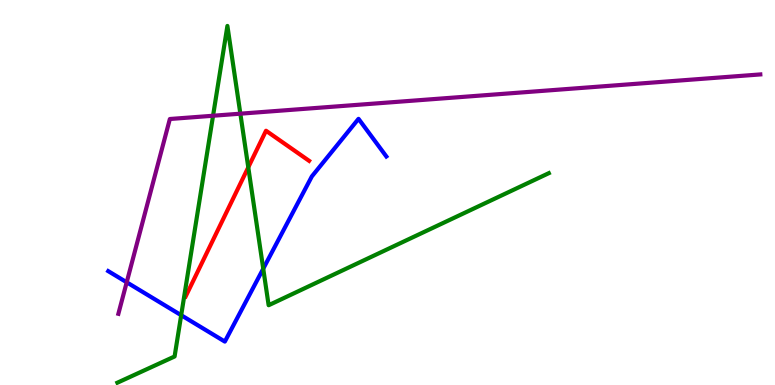[{'lines': ['blue', 'red'], 'intersections': []}, {'lines': ['green', 'red'], 'intersections': [{'x': 3.2, 'y': 5.65}]}, {'lines': ['purple', 'red'], 'intersections': []}, {'lines': ['blue', 'green'], 'intersections': [{'x': 2.34, 'y': 1.81}, {'x': 3.4, 'y': 3.02}]}, {'lines': ['blue', 'purple'], 'intersections': [{'x': 1.63, 'y': 2.67}]}, {'lines': ['green', 'purple'], 'intersections': [{'x': 2.75, 'y': 6.99}, {'x': 3.1, 'y': 7.05}]}]